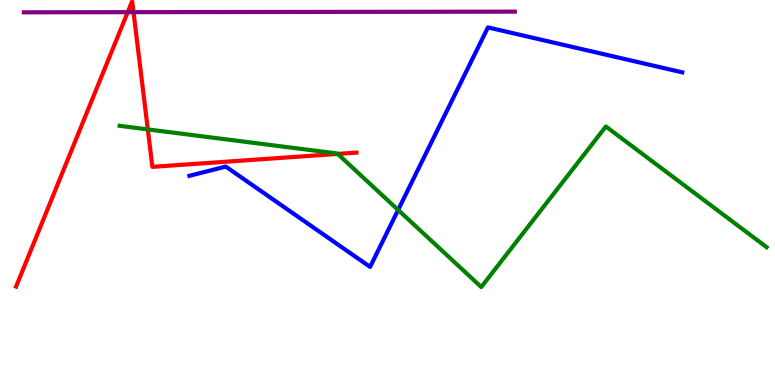[{'lines': ['blue', 'red'], 'intersections': []}, {'lines': ['green', 'red'], 'intersections': [{'x': 1.91, 'y': 6.64}, {'x': 4.36, 'y': 6.0}]}, {'lines': ['purple', 'red'], 'intersections': [{'x': 1.65, 'y': 9.68}, {'x': 1.72, 'y': 9.68}]}, {'lines': ['blue', 'green'], 'intersections': [{'x': 5.14, 'y': 4.55}]}, {'lines': ['blue', 'purple'], 'intersections': []}, {'lines': ['green', 'purple'], 'intersections': []}]